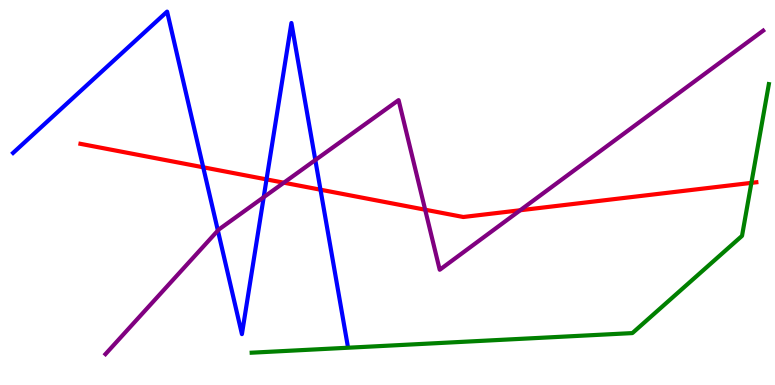[{'lines': ['blue', 'red'], 'intersections': [{'x': 2.62, 'y': 5.65}, {'x': 3.44, 'y': 5.34}, {'x': 4.14, 'y': 5.07}]}, {'lines': ['green', 'red'], 'intersections': [{'x': 9.7, 'y': 5.25}]}, {'lines': ['purple', 'red'], 'intersections': [{'x': 3.66, 'y': 5.25}, {'x': 5.49, 'y': 4.55}, {'x': 6.71, 'y': 4.54}]}, {'lines': ['blue', 'green'], 'intersections': []}, {'lines': ['blue', 'purple'], 'intersections': [{'x': 2.81, 'y': 4.01}, {'x': 3.4, 'y': 4.88}, {'x': 4.07, 'y': 5.84}]}, {'lines': ['green', 'purple'], 'intersections': []}]